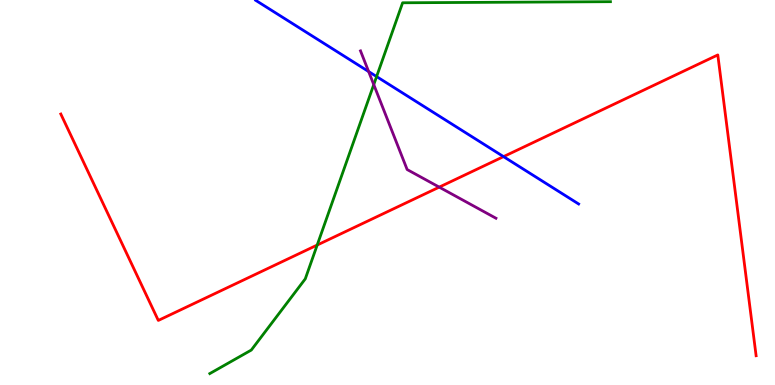[{'lines': ['blue', 'red'], 'intersections': [{'x': 6.5, 'y': 5.93}]}, {'lines': ['green', 'red'], 'intersections': [{'x': 4.09, 'y': 3.64}]}, {'lines': ['purple', 'red'], 'intersections': [{'x': 5.67, 'y': 5.14}]}, {'lines': ['blue', 'green'], 'intersections': [{'x': 4.86, 'y': 8.01}]}, {'lines': ['blue', 'purple'], 'intersections': [{'x': 4.76, 'y': 8.14}]}, {'lines': ['green', 'purple'], 'intersections': [{'x': 4.82, 'y': 7.8}]}]